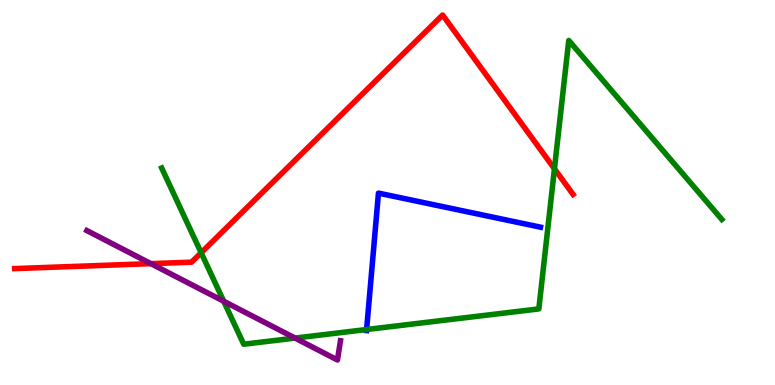[{'lines': ['blue', 'red'], 'intersections': []}, {'lines': ['green', 'red'], 'intersections': [{'x': 2.6, 'y': 3.44}, {'x': 7.15, 'y': 5.62}]}, {'lines': ['purple', 'red'], 'intersections': [{'x': 1.95, 'y': 3.15}]}, {'lines': ['blue', 'green'], 'intersections': [{'x': 4.73, 'y': 1.44}]}, {'lines': ['blue', 'purple'], 'intersections': []}, {'lines': ['green', 'purple'], 'intersections': [{'x': 2.89, 'y': 2.18}, {'x': 3.81, 'y': 1.22}]}]